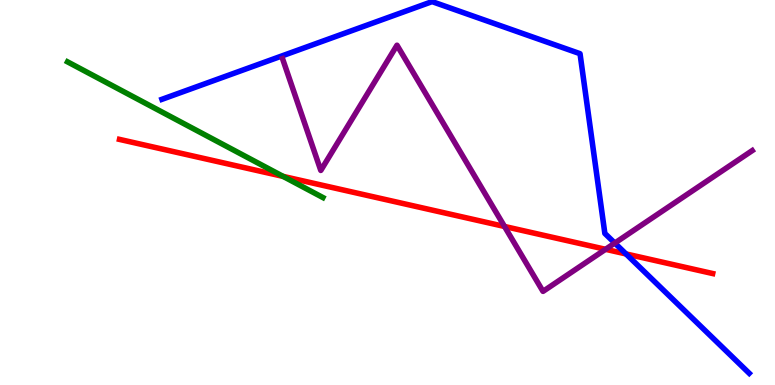[{'lines': ['blue', 'red'], 'intersections': [{'x': 8.08, 'y': 3.4}]}, {'lines': ['green', 'red'], 'intersections': [{'x': 3.65, 'y': 5.42}]}, {'lines': ['purple', 'red'], 'intersections': [{'x': 6.51, 'y': 4.12}, {'x': 7.81, 'y': 3.52}]}, {'lines': ['blue', 'green'], 'intersections': []}, {'lines': ['blue', 'purple'], 'intersections': [{'x': 7.93, 'y': 3.69}]}, {'lines': ['green', 'purple'], 'intersections': []}]